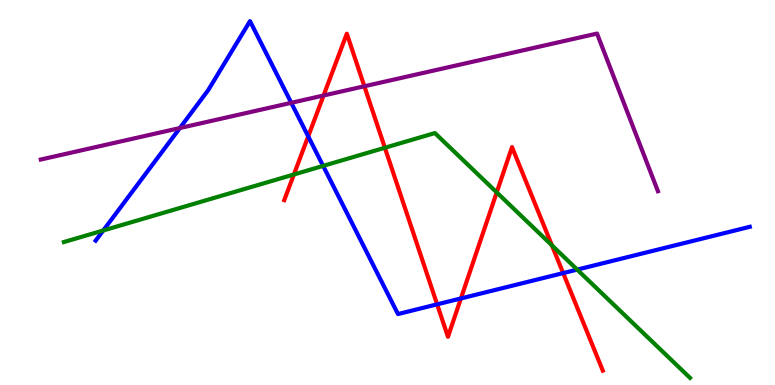[{'lines': ['blue', 'red'], 'intersections': [{'x': 3.98, 'y': 6.46}, {'x': 5.64, 'y': 2.09}, {'x': 5.95, 'y': 2.25}, {'x': 7.27, 'y': 2.91}]}, {'lines': ['green', 'red'], 'intersections': [{'x': 3.79, 'y': 5.47}, {'x': 4.97, 'y': 6.16}, {'x': 6.41, 'y': 5.0}, {'x': 7.12, 'y': 3.63}]}, {'lines': ['purple', 'red'], 'intersections': [{'x': 4.18, 'y': 7.52}, {'x': 4.7, 'y': 7.76}]}, {'lines': ['blue', 'green'], 'intersections': [{'x': 1.33, 'y': 4.01}, {'x': 4.17, 'y': 5.69}, {'x': 7.45, 'y': 3.0}]}, {'lines': ['blue', 'purple'], 'intersections': [{'x': 2.32, 'y': 6.67}, {'x': 3.76, 'y': 7.33}]}, {'lines': ['green', 'purple'], 'intersections': []}]